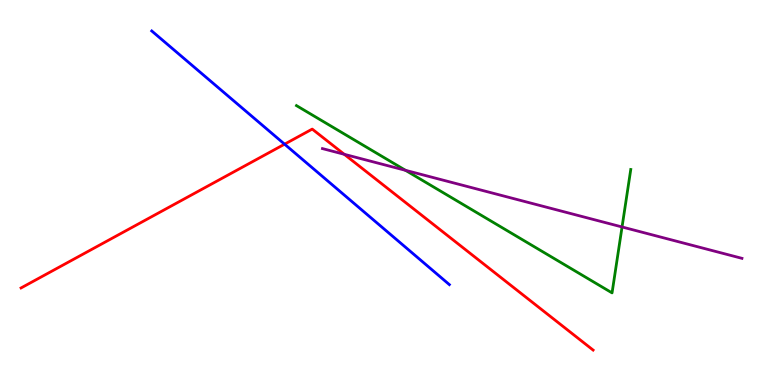[{'lines': ['blue', 'red'], 'intersections': [{'x': 3.67, 'y': 6.26}]}, {'lines': ['green', 'red'], 'intersections': []}, {'lines': ['purple', 'red'], 'intersections': [{'x': 4.44, 'y': 5.99}]}, {'lines': ['blue', 'green'], 'intersections': []}, {'lines': ['blue', 'purple'], 'intersections': []}, {'lines': ['green', 'purple'], 'intersections': [{'x': 5.23, 'y': 5.58}, {'x': 8.03, 'y': 4.1}]}]